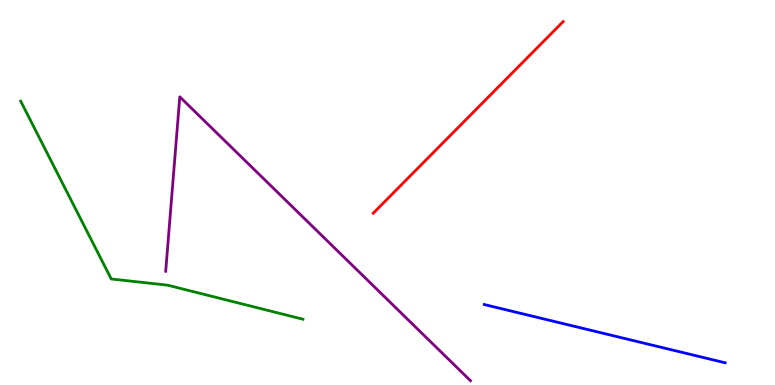[{'lines': ['blue', 'red'], 'intersections': []}, {'lines': ['green', 'red'], 'intersections': []}, {'lines': ['purple', 'red'], 'intersections': []}, {'lines': ['blue', 'green'], 'intersections': []}, {'lines': ['blue', 'purple'], 'intersections': []}, {'lines': ['green', 'purple'], 'intersections': []}]